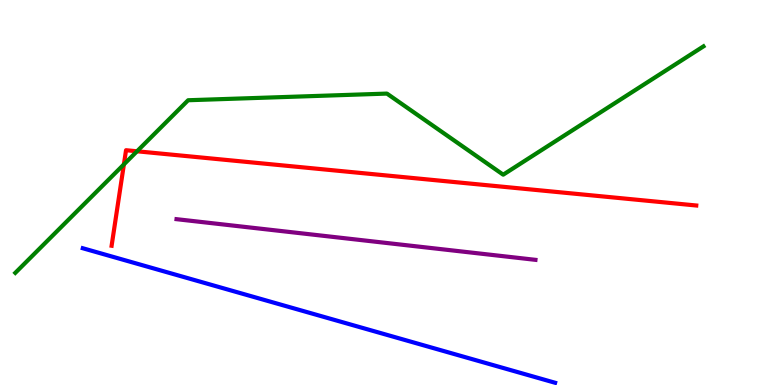[{'lines': ['blue', 'red'], 'intersections': []}, {'lines': ['green', 'red'], 'intersections': [{'x': 1.6, 'y': 5.73}, {'x': 1.77, 'y': 6.07}]}, {'lines': ['purple', 'red'], 'intersections': []}, {'lines': ['blue', 'green'], 'intersections': []}, {'lines': ['blue', 'purple'], 'intersections': []}, {'lines': ['green', 'purple'], 'intersections': []}]